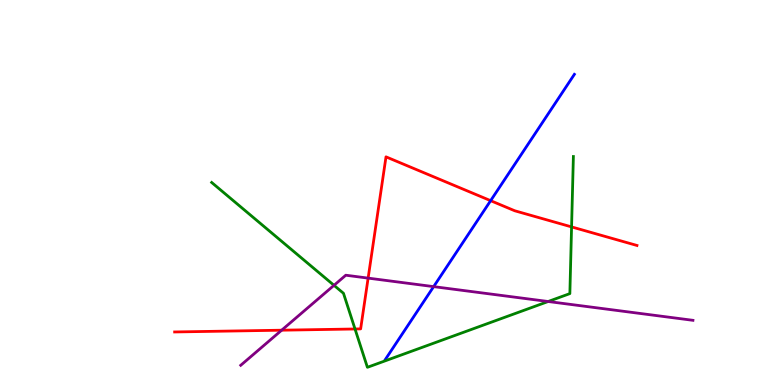[{'lines': ['blue', 'red'], 'intersections': [{'x': 6.33, 'y': 4.79}]}, {'lines': ['green', 'red'], 'intersections': [{'x': 4.58, 'y': 1.45}, {'x': 7.38, 'y': 4.11}]}, {'lines': ['purple', 'red'], 'intersections': [{'x': 3.63, 'y': 1.42}, {'x': 4.75, 'y': 2.78}]}, {'lines': ['blue', 'green'], 'intersections': []}, {'lines': ['blue', 'purple'], 'intersections': [{'x': 5.6, 'y': 2.56}]}, {'lines': ['green', 'purple'], 'intersections': [{'x': 4.31, 'y': 2.59}, {'x': 7.07, 'y': 2.17}]}]